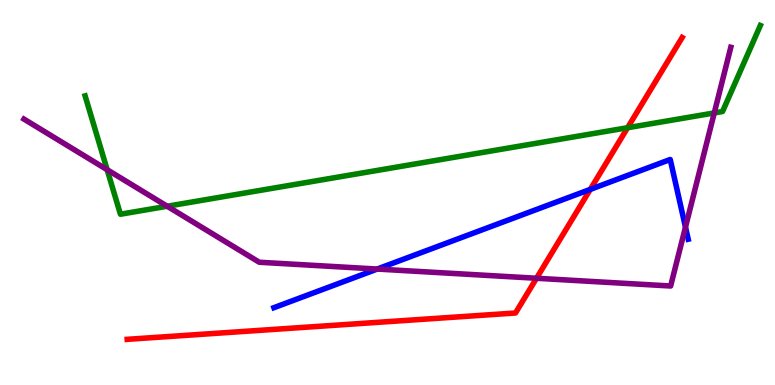[{'lines': ['blue', 'red'], 'intersections': [{'x': 7.62, 'y': 5.08}]}, {'lines': ['green', 'red'], 'intersections': [{'x': 8.1, 'y': 6.68}]}, {'lines': ['purple', 'red'], 'intersections': [{'x': 6.92, 'y': 2.77}]}, {'lines': ['blue', 'green'], 'intersections': []}, {'lines': ['blue', 'purple'], 'intersections': [{'x': 4.87, 'y': 3.01}, {'x': 8.84, 'y': 4.1}]}, {'lines': ['green', 'purple'], 'intersections': [{'x': 1.38, 'y': 5.59}, {'x': 2.16, 'y': 4.64}, {'x': 9.22, 'y': 7.07}]}]